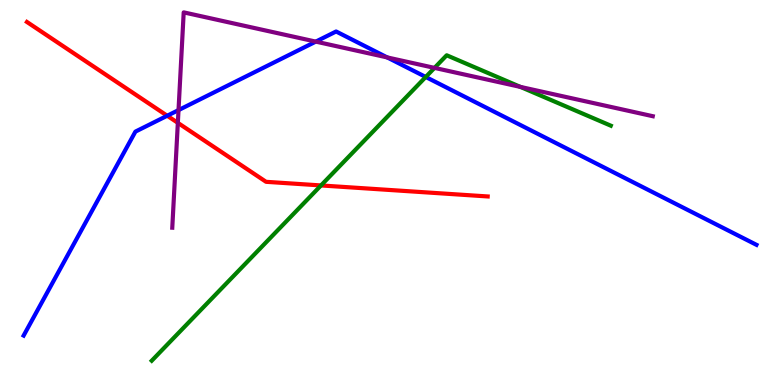[{'lines': ['blue', 'red'], 'intersections': [{'x': 2.16, 'y': 6.99}]}, {'lines': ['green', 'red'], 'intersections': [{'x': 4.14, 'y': 5.18}]}, {'lines': ['purple', 'red'], 'intersections': [{'x': 2.29, 'y': 6.81}]}, {'lines': ['blue', 'green'], 'intersections': [{'x': 5.49, 'y': 8.0}]}, {'lines': ['blue', 'purple'], 'intersections': [{'x': 2.3, 'y': 7.14}, {'x': 4.07, 'y': 8.92}, {'x': 5.0, 'y': 8.51}]}, {'lines': ['green', 'purple'], 'intersections': [{'x': 5.61, 'y': 8.24}, {'x': 6.72, 'y': 7.74}]}]